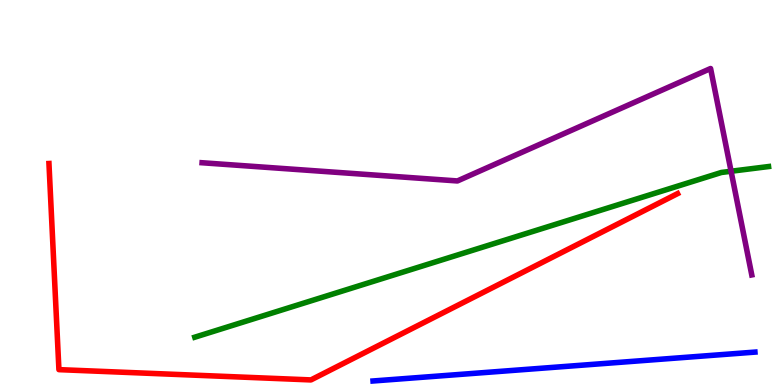[{'lines': ['blue', 'red'], 'intersections': []}, {'lines': ['green', 'red'], 'intersections': []}, {'lines': ['purple', 'red'], 'intersections': []}, {'lines': ['blue', 'green'], 'intersections': []}, {'lines': ['blue', 'purple'], 'intersections': []}, {'lines': ['green', 'purple'], 'intersections': [{'x': 9.43, 'y': 5.55}]}]